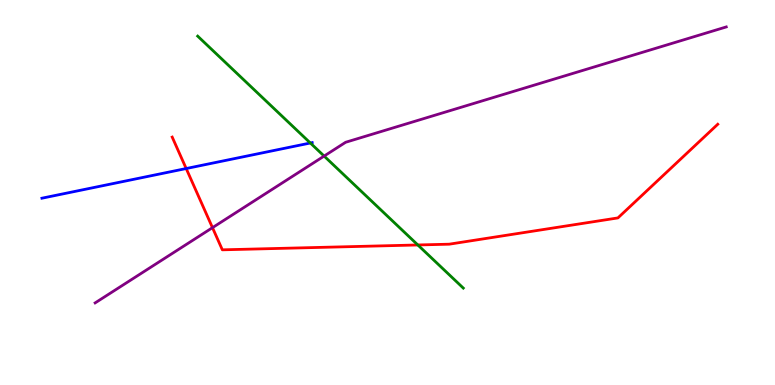[{'lines': ['blue', 'red'], 'intersections': [{'x': 2.4, 'y': 5.62}]}, {'lines': ['green', 'red'], 'intersections': [{'x': 5.39, 'y': 3.64}]}, {'lines': ['purple', 'red'], 'intersections': [{'x': 2.74, 'y': 4.09}]}, {'lines': ['blue', 'green'], 'intersections': [{'x': 4.0, 'y': 6.29}]}, {'lines': ['blue', 'purple'], 'intersections': []}, {'lines': ['green', 'purple'], 'intersections': [{'x': 4.18, 'y': 5.95}]}]